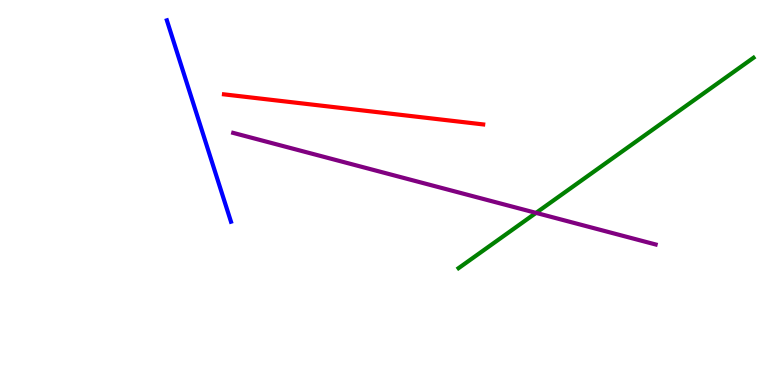[{'lines': ['blue', 'red'], 'intersections': []}, {'lines': ['green', 'red'], 'intersections': []}, {'lines': ['purple', 'red'], 'intersections': []}, {'lines': ['blue', 'green'], 'intersections': []}, {'lines': ['blue', 'purple'], 'intersections': []}, {'lines': ['green', 'purple'], 'intersections': [{'x': 6.92, 'y': 4.47}]}]